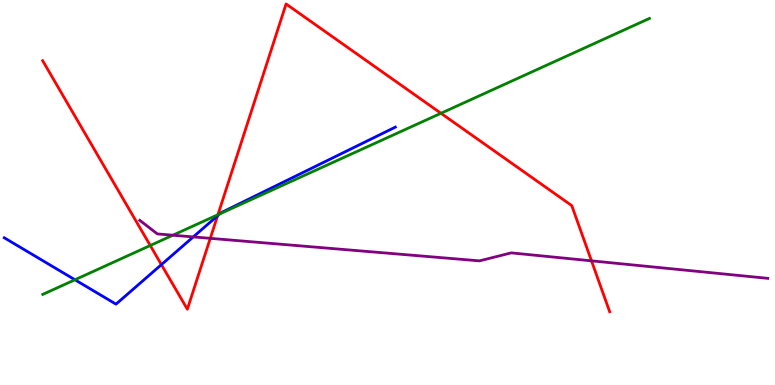[{'lines': ['blue', 'red'], 'intersections': [{'x': 2.08, 'y': 3.13}, {'x': 2.81, 'y': 4.4}]}, {'lines': ['green', 'red'], 'intersections': [{'x': 1.94, 'y': 3.62}, {'x': 2.81, 'y': 4.42}, {'x': 5.69, 'y': 7.06}]}, {'lines': ['purple', 'red'], 'intersections': [{'x': 2.71, 'y': 3.81}, {'x': 7.63, 'y': 3.22}]}, {'lines': ['blue', 'green'], 'intersections': [{'x': 0.967, 'y': 2.73}, {'x': 2.83, 'y': 4.44}]}, {'lines': ['blue', 'purple'], 'intersections': [{'x': 2.49, 'y': 3.85}]}, {'lines': ['green', 'purple'], 'intersections': [{'x': 2.23, 'y': 3.89}]}]